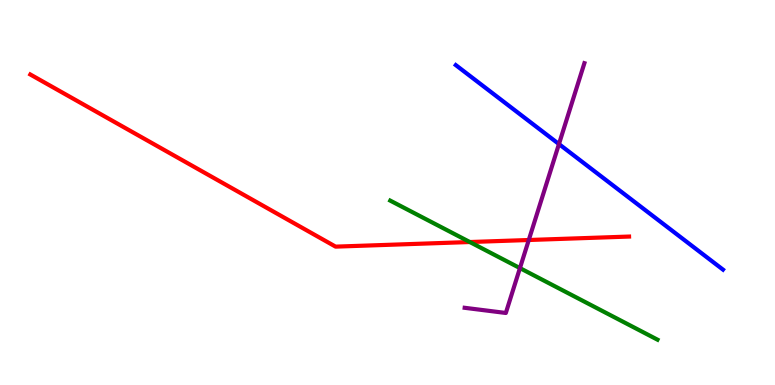[{'lines': ['blue', 'red'], 'intersections': []}, {'lines': ['green', 'red'], 'intersections': [{'x': 6.06, 'y': 3.71}]}, {'lines': ['purple', 'red'], 'intersections': [{'x': 6.82, 'y': 3.77}]}, {'lines': ['blue', 'green'], 'intersections': []}, {'lines': ['blue', 'purple'], 'intersections': [{'x': 7.21, 'y': 6.26}]}, {'lines': ['green', 'purple'], 'intersections': [{'x': 6.71, 'y': 3.04}]}]